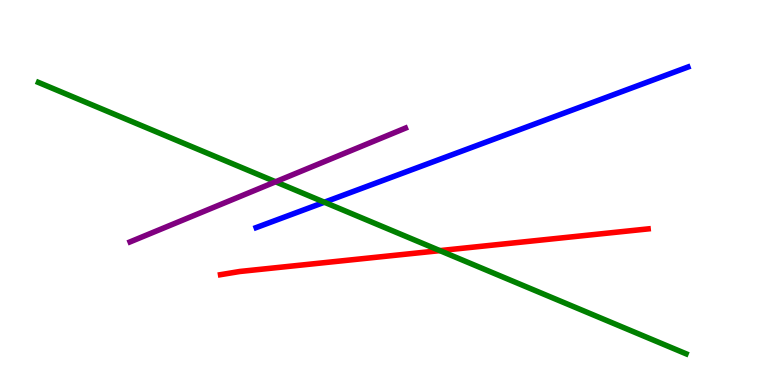[{'lines': ['blue', 'red'], 'intersections': []}, {'lines': ['green', 'red'], 'intersections': [{'x': 5.68, 'y': 3.49}]}, {'lines': ['purple', 'red'], 'intersections': []}, {'lines': ['blue', 'green'], 'intersections': [{'x': 4.19, 'y': 4.75}]}, {'lines': ['blue', 'purple'], 'intersections': []}, {'lines': ['green', 'purple'], 'intersections': [{'x': 3.56, 'y': 5.28}]}]